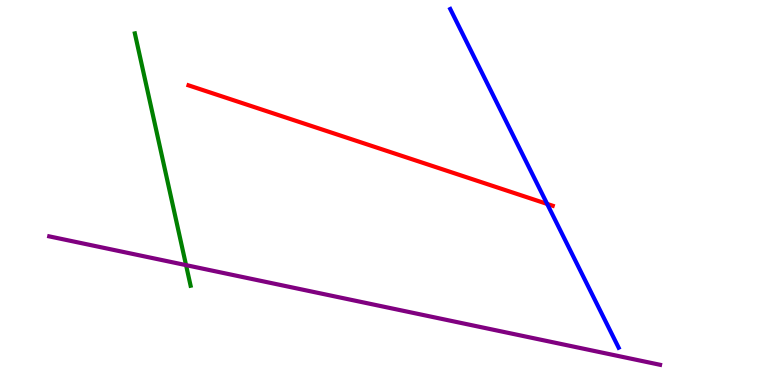[{'lines': ['blue', 'red'], 'intersections': [{'x': 7.06, 'y': 4.7}]}, {'lines': ['green', 'red'], 'intersections': []}, {'lines': ['purple', 'red'], 'intersections': []}, {'lines': ['blue', 'green'], 'intersections': []}, {'lines': ['blue', 'purple'], 'intersections': []}, {'lines': ['green', 'purple'], 'intersections': [{'x': 2.4, 'y': 3.11}]}]